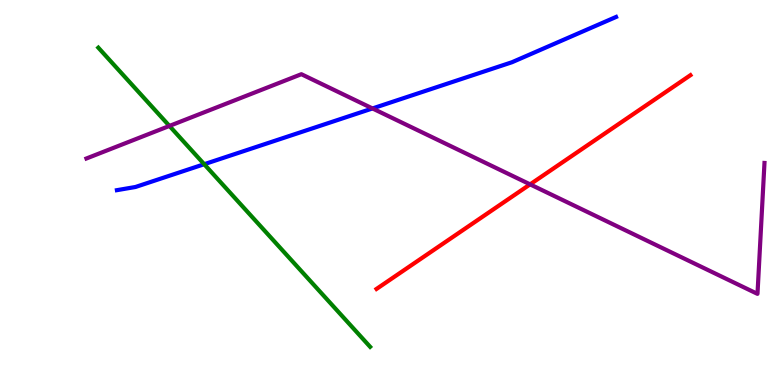[{'lines': ['blue', 'red'], 'intersections': []}, {'lines': ['green', 'red'], 'intersections': []}, {'lines': ['purple', 'red'], 'intersections': [{'x': 6.84, 'y': 5.21}]}, {'lines': ['blue', 'green'], 'intersections': [{'x': 2.63, 'y': 5.73}]}, {'lines': ['blue', 'purple'], 'intersections': [{'x': 4.81, 'y': 7.18}]}, {'lines': ['green', 'purple'], 'intersections': [{'x': 2.19, 'y': 6.73}]}]